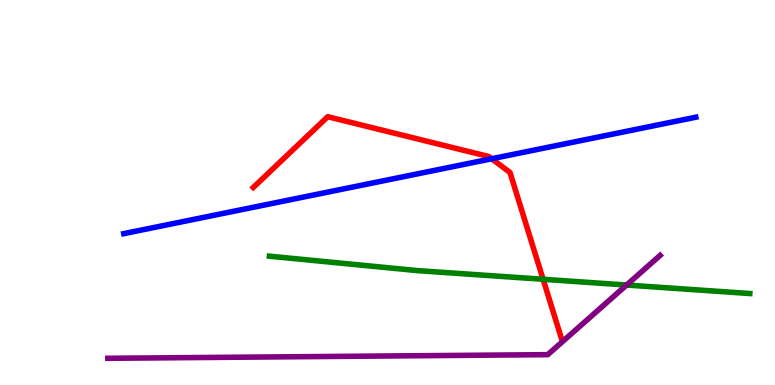[{'lines': ['blue', 'red'], 'intersections': [{'x': 6.35, 'y': 5.88}]}, {'lines': ['green', 'red'], 'intersections': [{'x': 7.01, 'y': 2.75}]}, {'lines': ['purple', 'red'], 'intersections': []}, {'lines': ['blue', 'green'], 'intersections': []}, {'lines': ['blue', 'purple'], 'intersections': []}, {'lines': ['green', 'purple'], 'intersections': [{'x': 8.08, 'y': 2.6}]}]